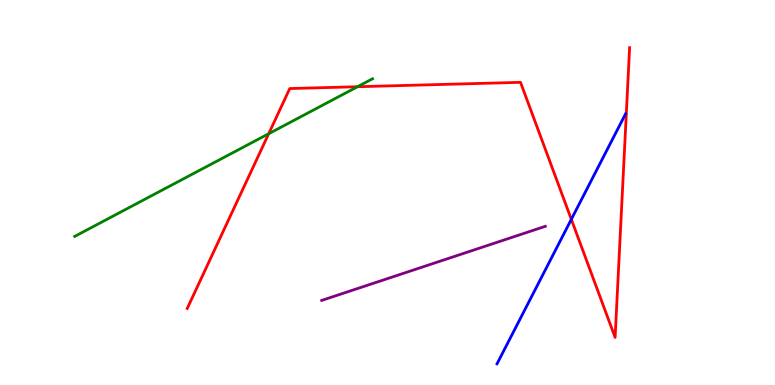[{'lines': ['blue', 'red'], 'intersections': [{'x': 7.37, 'y': 4.3}]}, {'lines': ['green', 'red'], 'intersections': [{'x': 3.47, 'y': 6.53}, {'x': 4.61, 'y': 7.75}]}, {'lines': ['purple', 'red'], 'intersections': []}, {'lines': ['blue', 'green'], 'intersections': []}, {'lines': ['blue', 'purple'], 'intersections': []}, {'lines': ['green', 'purple'], 'intersections': []}]